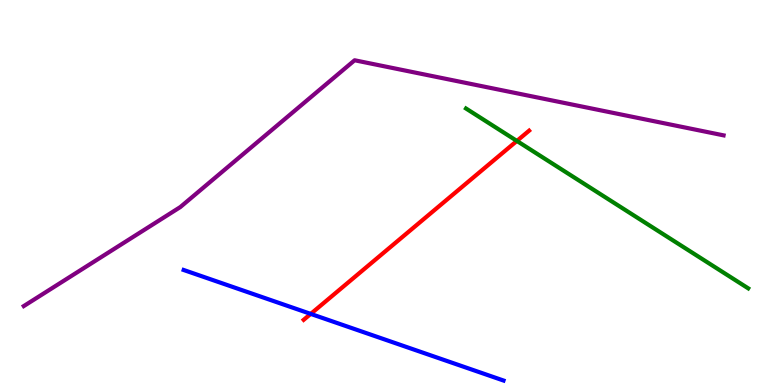[{'lines': ['blue', 'red'], 'intersections': [{'x': 4.01, 'y': 1.85}]}, {'lines': ['green', 'red'], 'intersections': [{'x': 6.67, 'y': 6.34}]}, {'lines': ['purple', 'red'], 'intersections': []}, {'lines': ['blue', 'green'], 'intersections': []}, {'lines': ['blue', 'purple'], 'intersections': []}, {'lines': ['green', 'purple'], 'intersections': []}]